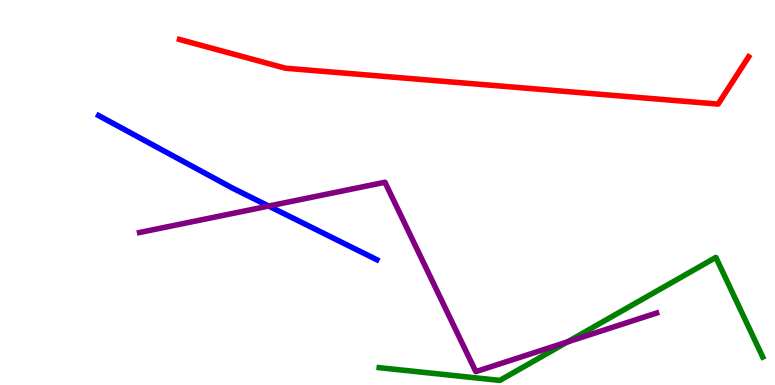[{'lines': ['blue', 'red'], 'intersections': []}, {'lines': ['green', 'red'], 'intersections': []}, {'lines': ['purple', 'red'], 'intersections': []}, {'lines': ['blue', 'green'], 'intersections': []}, {'lines': ['blue', 'purple'], 'intersections': [{'x': 3.47, 'y': 4.65}]}, {'lines': ['green', 'purple'], 'intersections': [{'x': 7.32, 'y': 1.12}]}]